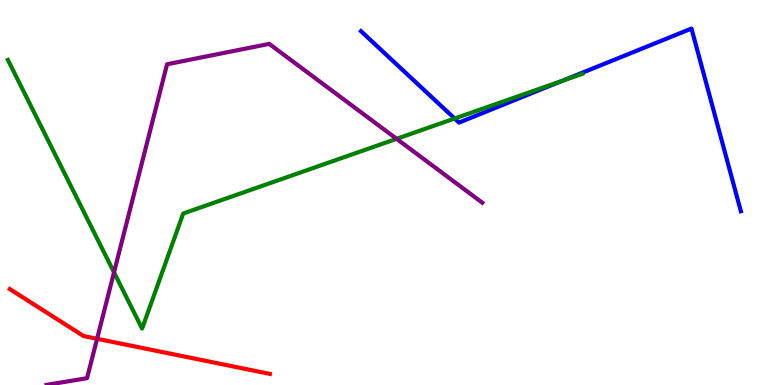[{'lines': ['blue', 'red'], 'intersections': []}, {'lines': ['green', 'red'], 'intersections': []}, {'lines': ['purple', 'red'], 'intersections': [{'x': 1.25, 'y': 1.2}]}, {'lines': ['blue', 'green'], 'intersections': [{'x': 5.87, 'y': 6.92}, {'x': 7.25, 'y': 7.9}]}, {'lines': ['blue', 'purple'], 'intersections': []}, {'lines': ['green', 'purple'], 'intersections': [{'x': 1.47, 'y': 2.93}, {'x': 5.12, 'y': 6.39}]}]